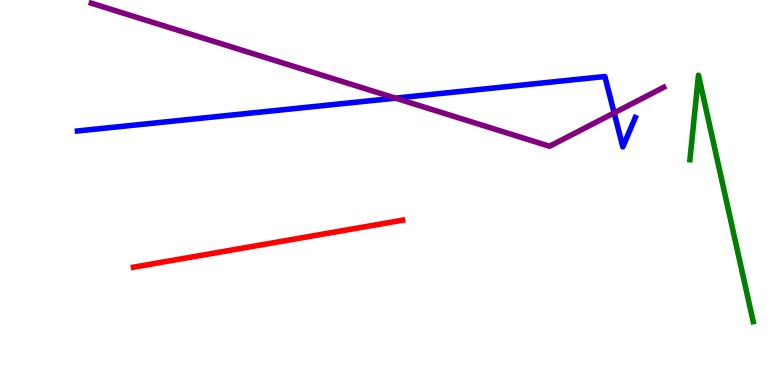[{'lines': ['blue', 'red'], 'intersections': []}, {'lines': ['green', 'red'], 'intersections': []}, {'lines': ['purple', 'red'], 'intersections': []}, {'lines': ['blue', 'green'], 'intersections': []}, {'lines': ['blue', 'purple'], 'intersections': [{'x': 5.1, 'y': 7.45}, {'x': 7.92, 'y': 7.07}]}, {'lines': ['green', 'purple'], 'intersections': []}]